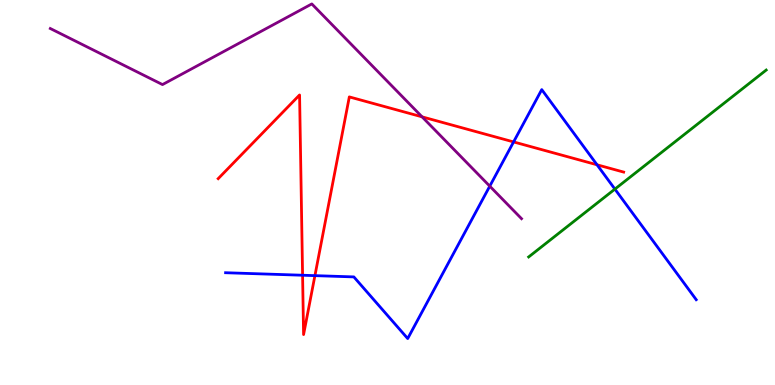[{'lines': ['blue', 'red'], 'intersections': [{'x': 3.9, 'y': 2.85}, {'x': 4.06, 'y': 2.84}, {'x': 6.63, 'y': 6.31}, {'x': 7.7, 'y': 5.72}]}, {'lines': ['green', 'red'], 'intersections': []}, {'lines': ['purple', 'red'], 'intersections': [{'x': 5.45, 'y': 6.97}]}, {'lines': ['blue', 'green'], 'intersections': [{'x': 7.93, 'y': 5.09}]}, {'lines': ['blue', 'purple'], 'intersections': [{'x': 6.32, 'y': 5.16}]}, {'lines': ['green', 'purple'], 'intersections': []}]